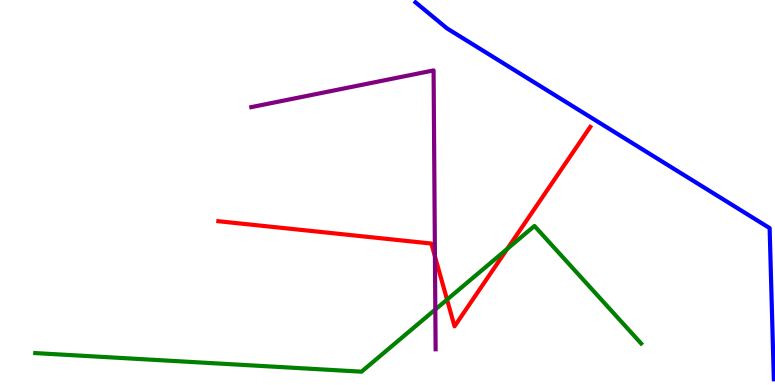[{'lines': ['blue', 'red'], 'intersections': []}, {'lines': ['green', 'red'], 'intersections': [{'x': 5.77, 'y': 2.22}, {'x': 6.54, 'y': 3.53}]}, {'lines': ['purple', 'red'], 'intersections': [{'x': 5.61, 'y': 3.34}]}, {'lines': ['blue', 'green'], 'intersections': []}, {'lines': ['blue', 'purple'], 'intersections': []}, {'lines': ['green', 'purple'], 'intersections': [{'x': 5.62, 'y': 1.96}]}]